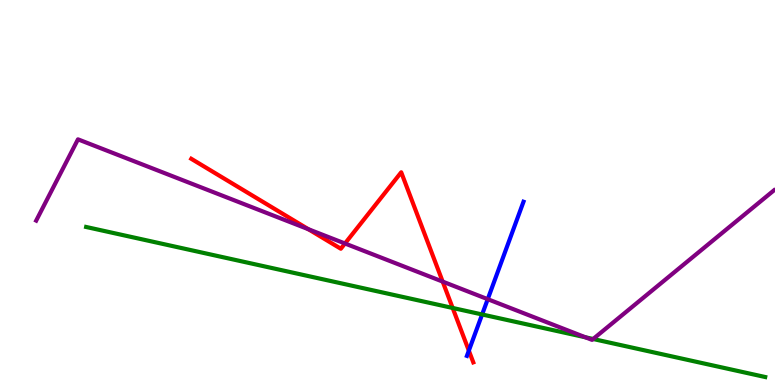[{'lines': ['blue', 'red'], 'intersections': [{'x': 6.05, 'y': 0.893}]}, {'lines': ['green', 'red'], 'intersections': [{'x': 5.84, 'y': 2.0}]}, {'lines': ['purple', 'red'], 'intersections': [{'x': 3.98, 'y': 4.05}, {'x': 4.45, 'y': 3.68}, {'x': 5.71, 'y': 2.69}]}, {'lines': ['blue', 'green'], 'intersections': [{'x': 6.22, 'y': 1.83}]}, {'lines': ['blue', 'purple'], 'intersections': [{'x': 6.29, 'y': 2.23}]}, {'lines': ['green', 'purple'], 'intersections': [{'x': 7.55, 'y': 1.24}, {'x': 7.65, 'y': 1.19}]}]